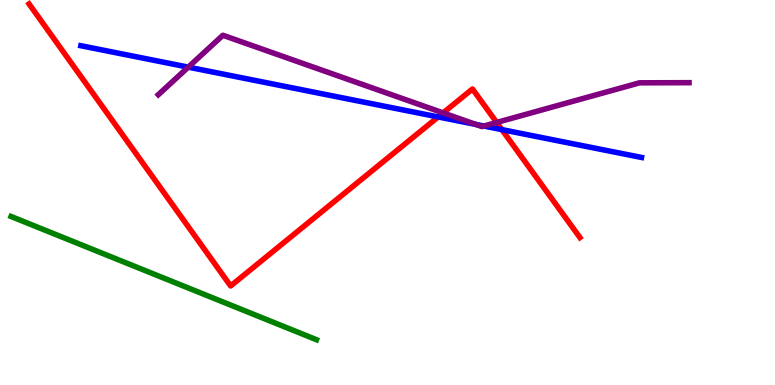[{'lines': ['blue', 'red'], 'intersections': [{'x': 5.65, 'y': 6.96}, {'x': 6.48, 'y': 6.63}]}, {'lines': ['green', 'red'], 'intersections': []}, {'lines': ['purple', 'red'], 'intersections': [{'x': 5.72, 'y': 7.07}, {'x': 6.41, 'y': 6.82}]}, {'lines': ['blue', 'green'], 'intersections': []}, {'lines': ['blue', 'purple'], 'intersections': [{'x': 2.43, 'y': 8.26}, {'x': 6.14, 'y': 6.77}, {'x': 6.24, 'y': 6.73}]}, {'lines': ['green', 'purple'], 'intersections': []}]